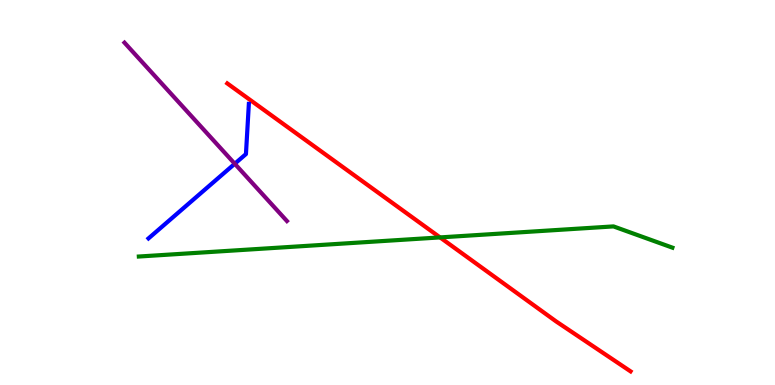[{'lines': ['blue', 'red'], 'intersections': []}, {'lines': ['green', 'red'], 'intersections': [{'x': 5.68, 'y': 3.83}]}, {'lines': ['purple', 'red'], 'intersections': []}, {'lines': ['blue', 'green'], 'intersections': []}, {'lines': ['blue', 'purple'], 'intersections': [{'x': 3.03, 'y': 5.75}]}, {'lines': ['green', 'purple'], 'intersections': []}]